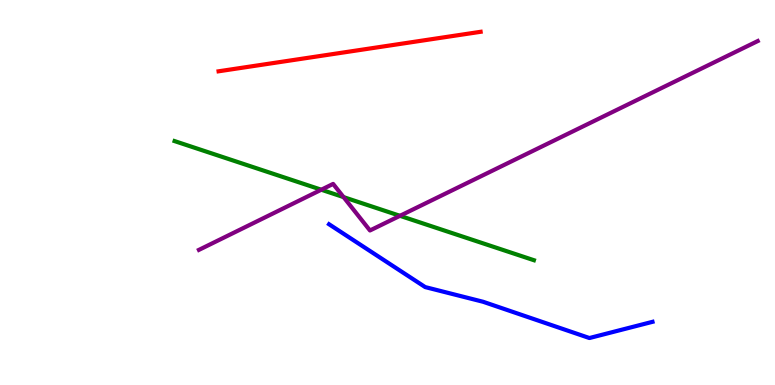[{'lines': ['blue', 'red'], 'intersections': []}, {'lines': ['green', 'red'], 'intersections': []}, {'lines': ['purple', 'red'], 'intersections': []}, {'lines': ['blue', 'green'], 'intersections': []}, {'lines': ['blue', 'purple'], 'intersections': []}, {'lines': ['green', 'purple'], 'intersections': [{'x': 4.15, 'y': 5.07}, {'x': 4.43, 'y': 4.88}, {'x': 5.16, 'y': 4.39}]}]